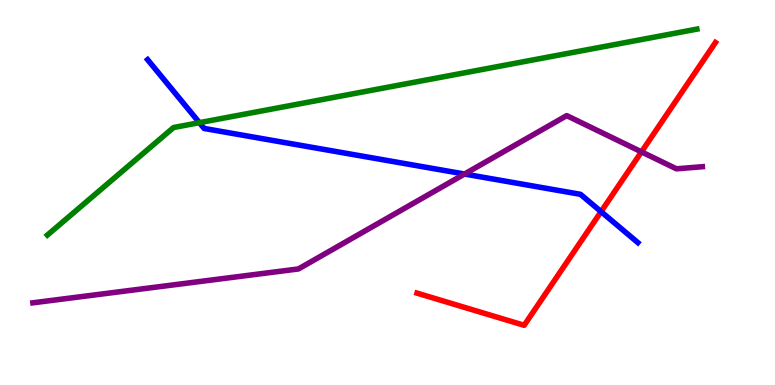[{'lines': ['blue', 'red'], 'intersections': [{'x': 7.76, 'y': 4.5}]}, {'lines': ['green', 'red'], 'intersections': []}, {'lines': ['purple', 'red'], 'intersections': [{'x': 8.28, 'y': 6.06}]}, {'lines': ['blue', 'green'], 'intersections': [{'x': 2.57, 'y': 6.81}]}, {'lines': ['blue', 'purple'], 'intersections': [{'x': 5.99, 'y': 5.48}]}, {'lines': ['green', 'purple'], 'intersections': []}]